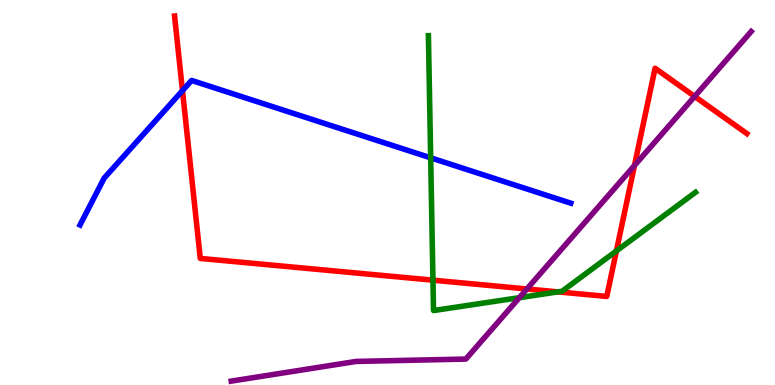[{'lines': ['blue', 'red'], 'intersections': [{'x': 2.35, 'y': 7.65}]}, {'lines': ['green', 'red'], 'intersections': [{'x': 5.59, 'y': 2.72}, {'x': 7.2, 'y': 2.42}, {'x': 7.95, 'y': 3.48}]}, {'lines': ['purple', 'red'], 'intersections': [{'x': 6.8, 'y': 2.49}, {'x': 8.19, 'y': 5.7}, {'x': 8.96, 'y': 7.5}]}, {'lines': ['blue', 'green'], 'intersections': [{'x': 5.56, 'y': 5.9}]}, {'lines': ['blue', 'purple'], 'intersections': []}, {'lines': ['green', 'purple'], 'intersections': [{'x': 6.7, 'y': 2.27}]}]